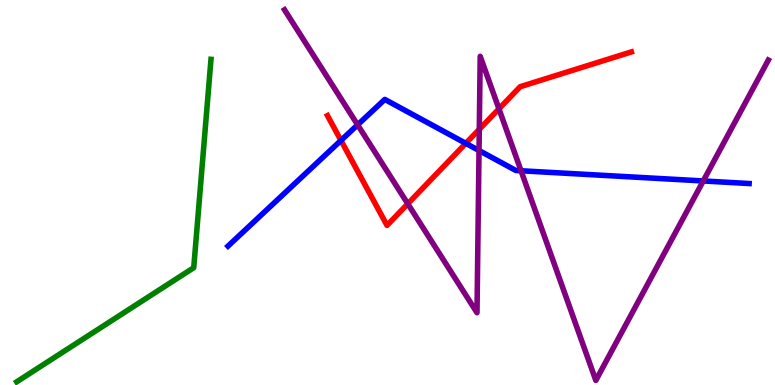[{'lines': ['blue', 'red'], 'intersections': [{'x': 4.4, 'y': 6.35}, {'x': 6.01, 'y': 6.28}]}, {'lines': ['green', 'red'], 'intersections': []}, {'lines': ['purple', 'red'], 'intersections': [{'x': 5.26, 'y': 4.71}, {'x': 6.18, 'y': 6.64}, {'x': 6.44, 'y': 7.17}]}, {'lines': ['blue', 'green'], 'intersections': []}, {'lines': ['blue', 'purple'], 'intersections': [{'x': 4.61, 'y': 6.76}, {'x': 6.18, 'y': 6.09}, {'x': 6.72, 'y': 5.56}, {'x': 9.07, 'y': 5.3}]}, {'lines': ['green', 'purple'], 'intersections': []}]